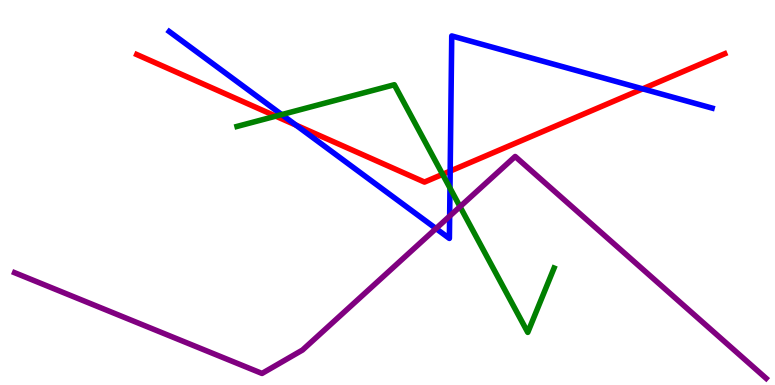[{'lines': ['blue', 'red'], 'intersections': [{'x': 3.82, 'y': 6.75}, {'x': 5.81, 'y': 5.56}, {'x': 8.29, 'y': 7.69}]}, {'lines': ['green', 'red'], 'intersections': [{'x': 3.56, 'y': 6.98}, {'x': 5.71, 'y': 5.47}]}, {'lines': ['purple', 'red'], 'intersections': []}, {'lines': ['blue', 'green'], 'intersections': [{'x': 3.63, 'y': 7.02}, {'x': 5.81, 'y': 5.12}]}, {'lines': ['blue', 'purple'], 'intersections': [{'x': 5.63, 'y': 4.06}, {'x': 5.8, 'y': 4.39}]}, {'lines': ['green', 'purple'], 'intersections': [{'x': 5.94, 'y': 4.63}]}]